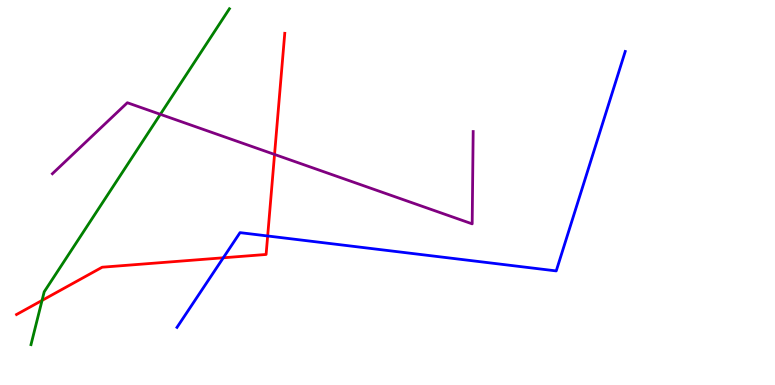[{'lines': ['blue', 'red'], 'intersections': [{'x': 2.88, 'y': 3.3}, {'x': 3.45, 'y': 3.87}]}, {'lines': ['green', 'red'], 'intersections': [{'x': 0.542, 'y': 2.2}]}, {'lines': ['purple', 'red'], 'intersections': [{'x': 3.54, 'y': 5.99}]}, {'lines': ['blue', 'green'], 'intersections': []}, {'lines': ['blue', 'purple'], 'intersections': []}, {'lines': ['green', 'purple'], 'intersections': [{'x': 2.07, 'y': 7.03}]}]